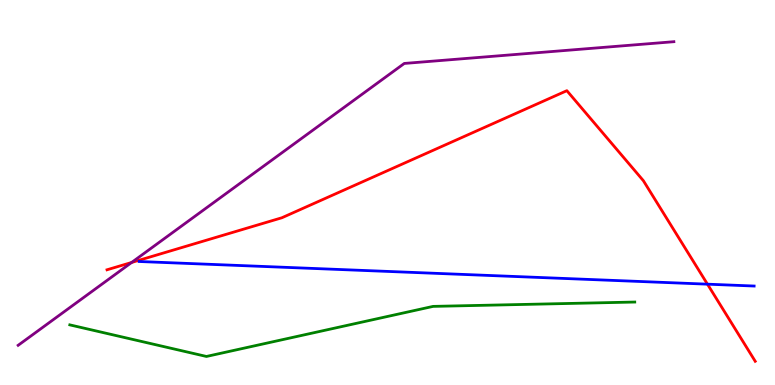[{'lines': ['blue', 'red'], 'intersections': [{'x': 9.13, 'y': 2.62}]}, {'lines': ['green', 'red'], 'intersections': []}, {'lines': ['purple', 'red'], 'intersections': [{'x': 1.7, 'y': 3.18}]}, {'lines': ['blue', 'green'], 'intersections': []}, {'lines': ['blue', 'purple'], 'intersections': []}, {'lines': ['green', 'purple'], 'intersections': []}]